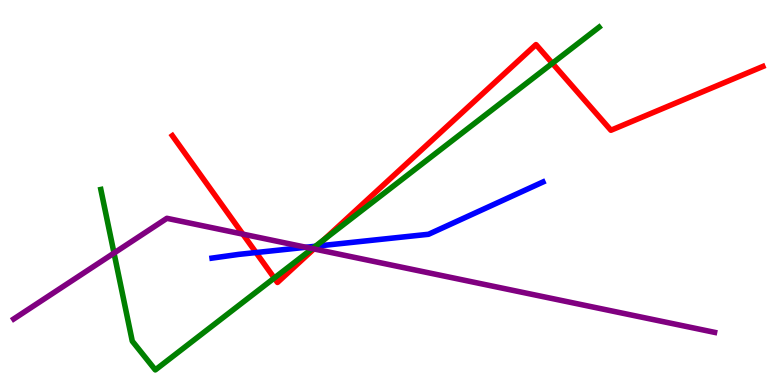[{'lines': ['blue', 'red'], 'intersections': [{'x': 3.3, 'y': 3.44}, {'x': 4.09, 'y': 3.61}]}, {'lines': ['green', 'red'], 'intersections': [{'x': 3.54, 'y': 2.78}, {'x': 4.18, 'y': 3.78}, {'x': 7.13, 'y': 8.36}]}, {'lines': ['purple', 'red'], 'intersections': [{'x': 3.13, 'y': 3.92}, {'x': 4.05, 'y': 3.53}]}, {'lines': ['blue', 'green'], 'intersections': [{'x': 4.07, 'y': 3.6}]}, {'lines': ['blue', 'purple'], 'intersections': [{'x': 3.95, 'y': 3.58}]}, {'lines': ['green', 'purple'], 'intersections': [{'x': 1.47, 'y': 3.43}, {'x': 4.03, 'y': 3.54}]}]